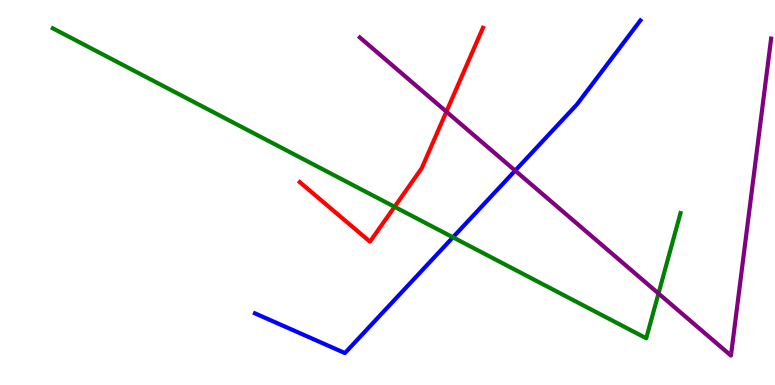[{'lines': ['blue', 'red'], 'intersections': []}, {'lines': ['green', 'red'], 'intersections': [{'x': 5.09, 'y': 4.63}]}, {'lines': ['purple', 'red'], 'intersections': [{'x': 5.76, 'y': 7.1}]}, {'lines': ['blue', 'green'], 'intersections': [{'x': 5.84, 'y': 3.84}]}, {'lines': ['blue', 'purple'], 'intersections': [{'x': 6.65, 'y': 5.57}]}, {'lines': ['green', 'purple'], 'intersections': [{'x': 8.5, 'y': 2.38}]}]